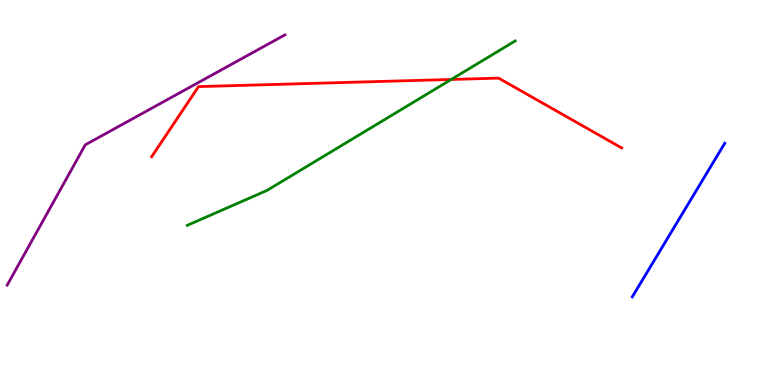[{'lines': ['blue', 'red'], 'intersections': []}, {'lines': ['green', 'red'], 'intersections': [{'x': 5.82, 'y': 7.94}]}, {'lines': ['purple', 'red'], 'intersections': []}, {'lines': ['blue', 'green'], 'intersections': []}, {'lines': ['blue', 'purple'], 'intersections': []}, {'lines': ['green', 'purple'], 'intersections': []}]